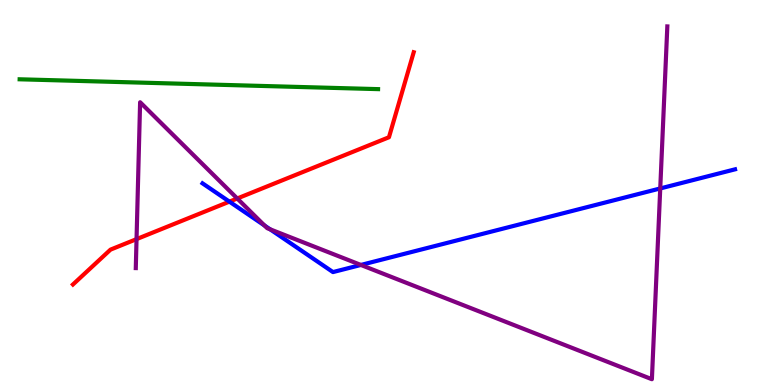[{'lines': ['blue', 'red'], 'intersections': [{'x': 2.96, 'y': 4.76}]}, {'lines': ['green', 'red'], 'intersections': []}, {'lines': ['purple', 'red'], 'intersections': [{'x': 1.76, 'y': 3.79}, {'x': 3.06, 'y': 4.84}]}, {'lines': ['blue', 'green'], 'intersections': []}, {'lines': ['blue', 'purple'], 'intersections': [{'x': 3.41, 'y': 4.14}, {'x': 3.48, 'y': 4.04}, {'x': 4.66, 'y': 3.12}, {'x': 8.52, 'y': 5.11}]}, {'lines': ['green', 'purple'], 'intersections': []}]